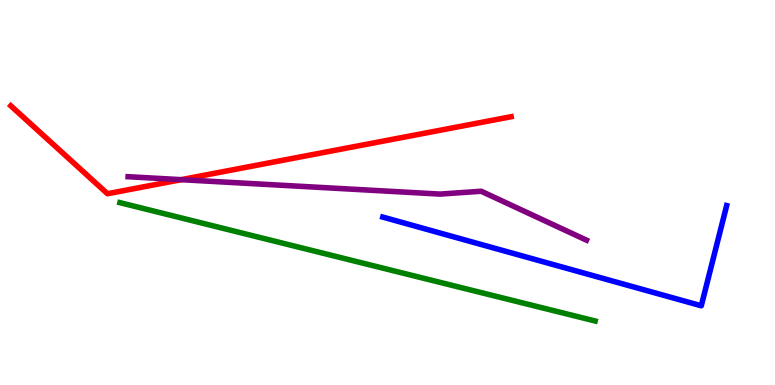[{'lines': ['blue', 'red'], 'intersections': []}, {'lines': ['green', 'red'], 'intersections': []}, {'lines': ['purple', 'red'], 'intersections': [{'x': 2.34, 'y': 5.33}]}, {'lines': ['blue', 'green'], 'intersections': []}, {'lines': ['blue', 'purple'], 'intersections': []}, {'lines': ['green', 'purple'], 'intersections': []}]